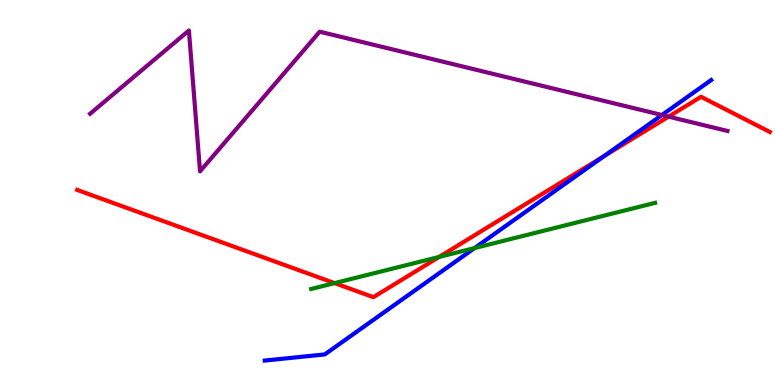[{'lines': ['blue', 'red'], 'intersections': [{'x': 7.8, 'y': 5.95}]}, {'lines': ['green', 'red'], 'intersections': [{'x': 4.32, 'y': 2.65}, {'x': 5.67, 'y': 3.33}]}, {'lines': ['purple', 'red'], 'intersections': [{'x': 8.63, 'y': 6.97}]}, {'lines': ['blue', 'green'], 'intersections': [{'x': 6.12, 'y': 3.56}]}, {'lines': ['blue', 'purple'], 'intersections': [{'x': 8.54, 'y': 7.01}]}, {'lines': ['green', 'purple'], 'intersections': []}]